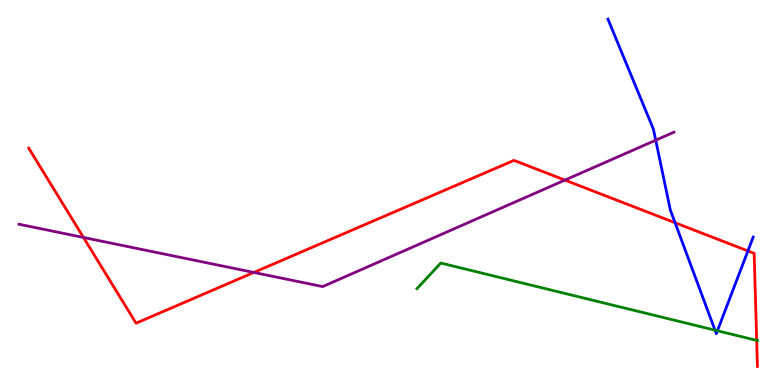[{'lines': ['blue', 'red'], 'intersections': [{'x': 8.71, 'y': 4.21}, {'x': 9.65, 'y': 3.48}]}, {'lines': ['green', 'red'], 'intersections': [{'x': 9.76, 'y': 1.16}]}, {'lines': ['purple', 'red'], 'intersections': [{'x': 1.08, 'y': 3.83}, {'x': 3.28, 'y': 2.92}, {'x': 7.29, 'y': 5.32}]}, {'lines': ['blue', 'green'], 'intersections': [{'x': 9.23, 'y': 1.42}, {'x': 9.26, 'y': 1.41}]}, {'lines': ['blue', 'purple'], 'intersections': [{'x': 8.46, 'y': 6.36}]}, {'lines': ['green', 'purple'], 'intersections': []}]